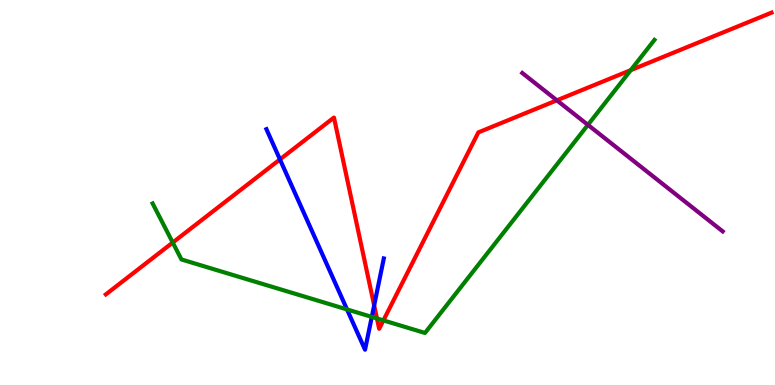[{'lines': ['blue', 'red'], 'intersections': [{'x': 3.61, 'y': 5.86}, {'x': 4.83, 'y': 2.07}]}, {'lines': ['green', 'red'], 'intersections': [{'x': 2.23, 'y': 3.7}, {'x': 4.86, 'y': 1.73}, {'x': 4.95, 'y': 1.68}, {'x': 8.14, 'y': 8.18}]}, {'lines': ['purple', 'red'], 'intersections': [{'x': 7.19, 'y': 7.39}]}, {'lines': ['blue', 'green'], 'intersections': [{'x': 4.48, 'y': 1.96}, {'x': 4.8, 'y': 1.77}]}, {'lines': ['blue', 'purple'], 'intersections': []}, {'lines': ['green', 'purple'], 'intersections': [{'x': 7.59, 'y': 6.76}]}]